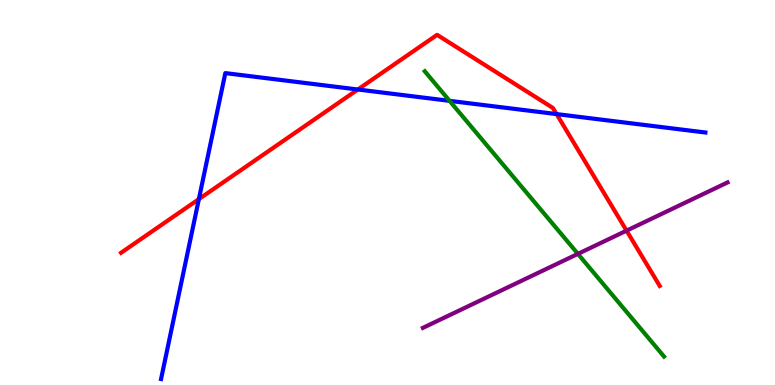[{'lines': ['blue', 'red'], 'intersections': [{'x': 2.57, 'y': 4.83}, {'x': 4.62, 'y': 7.68}, {'x': 7.18, 'y': 7.04}]}, {'lines': ['green', 'red'], 'intersections': []}, {'lines': ['purple', 'red'], 'intersections': [{'x': 8.08, 'y': 4.01}]}, {'lines': ['blue', 'green'], 'intersections': [{'x': 5.8, 'y': 7.38}]}, {'lines': ['blue', 'purple'], 'intersections': []}, {'lines': ['green', 'purple'], 'intersections': [{'x': 7.46, 'y': 3.41}]}]